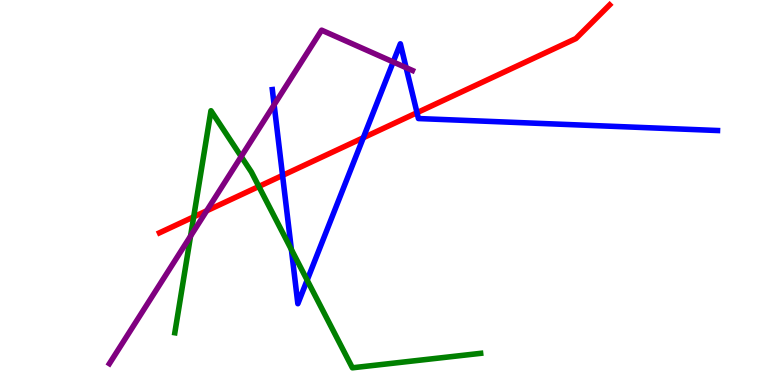[{'lines': ['blue', 'red'], 'intersections': [{'x': 3.65, 'y': 5.44}, {'x': 4.69, 'y': 6.42}, {'x': 5.38, 'y': 7.07}]}, {'lines': ['green', 'red'], 'intersections': [{'x': 2.5, 'y': 4.37}, {'x': 3.34, 'y': 5.16}]}, {'lines': ['purple', 'red'], 'intersections': [{'x': 2.67, 'y': 4.52}]}, {'lines': ['blue', 'green'], 'intersections': [{'x': 3.76, 'y': 3.52}, {'x': 3.96, 'y': 2.72}]}, {'lines': ['blue', 'purple'], 'intersections': [{'x': 3.54, 'y': 7.28}, {'x': 5.07, 'y': 8.39}, {'x': 5.24, 'y': 8.24}]}, {'lines': ['green', 'purple'], 'intersections': [{'x': 2.46, 'y': 3.87}, {'x': 3.11, 'y': 5.93}]}]